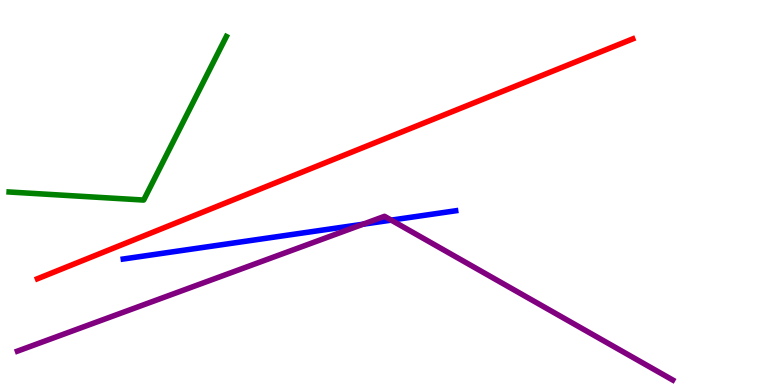[{'lines': ['blue', 'red'], 'intersections': []}, {'lines': ['green', 'red'], 'intersections': []}, {'lines': ['purple', 'red'], 'intersections': []}, {'lines': ['blue', 'green'], 'intersections': []}, {'lines': ['blue', 'purple'], 'intersections': [{'x': 4.68, 'y': 4.18}, {'x': 5.05, 'y': 4.28}]}, {'lines': ['green', 'purple'], 'intersections': []}]